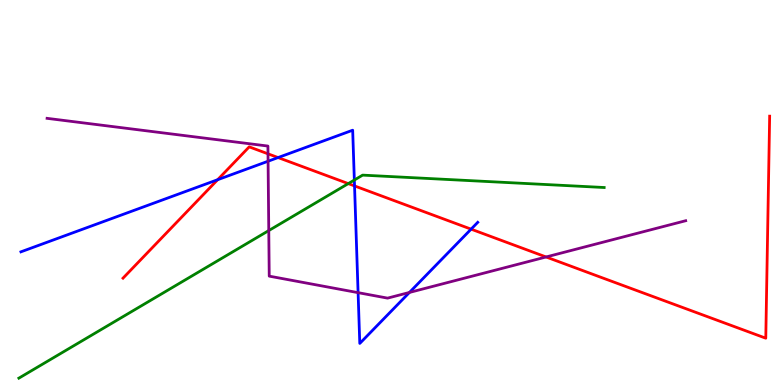[{'lines': ['blue', 'red'], 'intersections': [{'x': 2.81, 'y': 5.33}, {'x': 3.59, 'y': 5.91}, {'x': 4.57, 'y': 5.17}, {'x': 6.08, 'y': 4.05}]}, {'lines': ['green', 'red'], 'intersections': [{'x': 4.49, 'y': 5.23}]}, {'lines': ['purple', 'red'], 'intersections': [{'x': 3.46, 'y': 6.0}, {'x': 7.05, 'y': 3.33}]}, {'lines': ['blue', 'green'], 'intersections': [{'x': 4.57, 'y': 5.32}]}, {'lines': ['blue', 'purple'], 'intersections': [{'x': 3.46, 'y': 5.81}, {'x': 4.62, 'y': 2.4}, {'x': 5.28, 'y': 2.4}]}, {'lines': ['green', 'purple'], 'intersections': [{'x': 3.47, 'y': 4.01}]}]